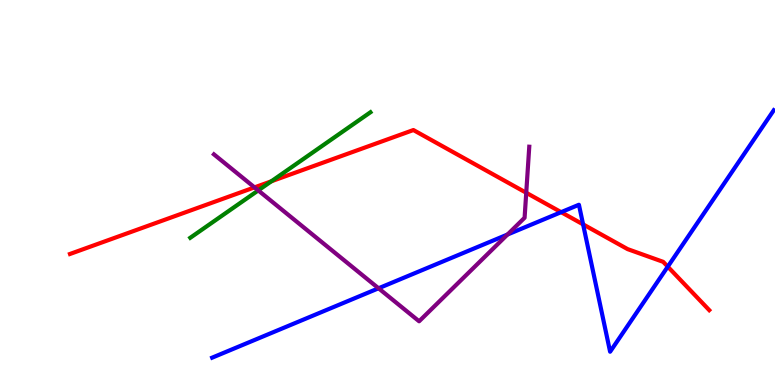[{'lines': ['blue', 'red'], 'intersections': [{'x': 7.24, 'y': 4.49}, {'x': 7.52, 'y': 4.17}, {'x': 8.62, 'y': 3.07}]}, {'lines': ['green', 'red'], 'intersections': [{'x': 3.5, 'y': 5.29}]}, {'lines': ['purple', 'red'], 'intersections': [{'x': 3.28, 'y': 5.13}, {'x': 6.79, 'y': 4.99}]}, {'lines': ['blue', 'green'], 'intersections': []}, {'lines': ['blue', 'purple'], 'intersections': [{'x': 4.88, 'y': 2.51}, {'x': 6.55, 'y': 3.91}]}, {'lines': ['green', 'purple'], 'intersections': [{'x': 3.33, 'y': 5.05}]}]